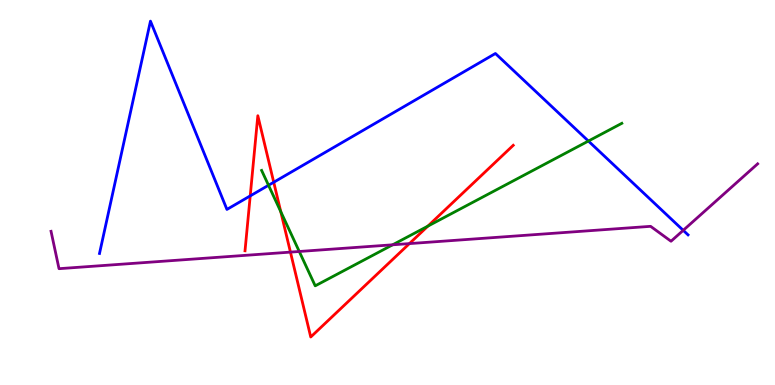[{'lines': ['blue', 'red'], 'intersections': [{'x': 3.23, 'y': 4.91}, {'x': 3.53, 'y': 5.27}]}, {'lines': ['green', 'red'], 'intersections': [{'x': 3.62, 'y': 4.5}, {'x': 5.52, 'y': 4.13}]}, {'lines': ['purple', 'red'], 'intersections': [{'x': 3.75, 'y': 3.45}, {'x': 5.28, 'y': 3.67}]}, {'lines': ['blue', 'green'], 'intersections': [{'x': 3.46, 'y': 5.19}, {'x': 7.59, 'y': 6.34}]}, {'lines': ['blue', 'purple'], 'intersections': [{'x': 8.82, 'y': 4.02}]}, {'lines': ['green', 'purple'], 'intersections': [{'x': 3.86, 'y': 3.47}, {'x': 5.07, 'y': 3.64}]}]